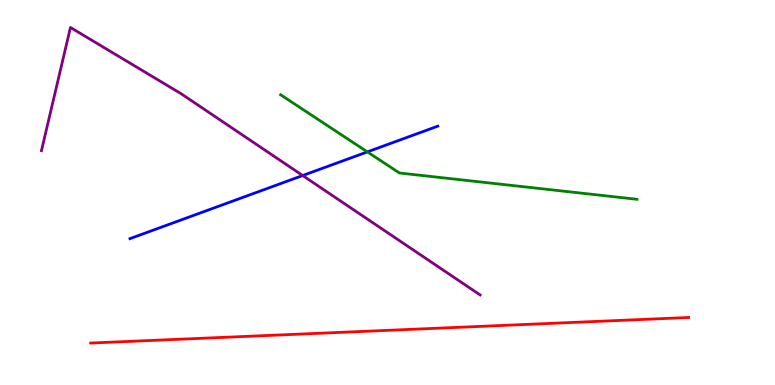[{'lines': ['blue', 'red'], 'intersections': []}, {'lines': ['green', 'red'], 'intersections': []}, {'lines': ['purple', 'red'], 'intersections': []}, {'lines': ['blue', 'green'], 'intersections': [{'x': 4.74, 'y': 6.05}]}, {'lines': ['blue', 'purple'], 'intersections': [{'x': 3.91, 'y': 5.44}]}, {'lines': ['green', 'purple'], 'intersections': []}]